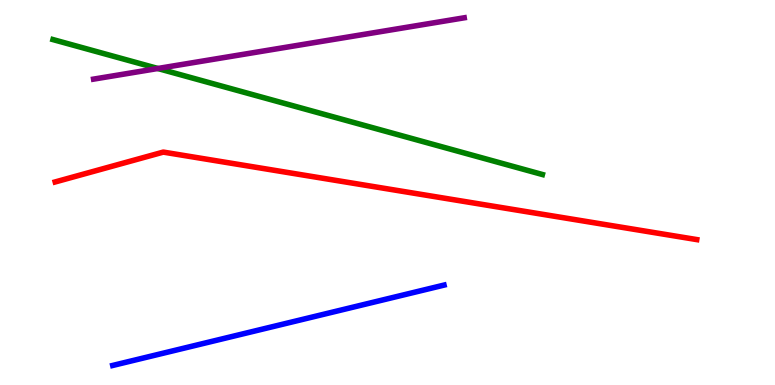[{'lines': ['blue', 'red'], 'intersections': []}, {'lines': ['green', 'red'], 'intersections': []}, {'lines': ['purple', 'red'], 'intersections': []}, {'lines': ['blue', 'green'], 'intersections': []}, {'lines': ['blue', 'purple'], 'intersections': []}, {'lines': ['green', 'purple'], 'intersections': [{'x': 2.04, 'y': 8.22}]}]